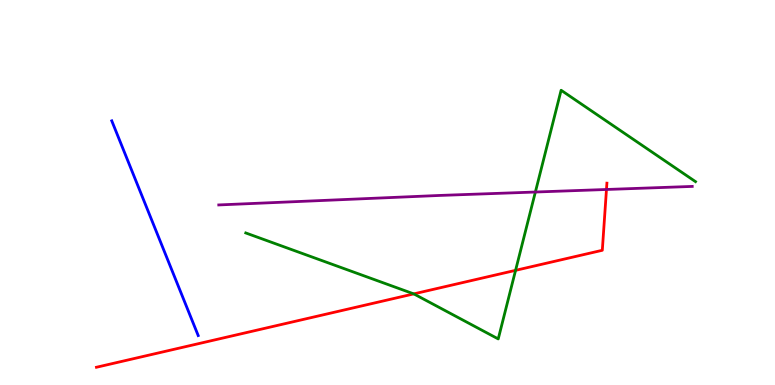[{'lines': ['blue', 'red'], 'intersections': []}, {'lines': ['green', 'red'], 'intersections': [{'x': 5.34, 'y': 2.37}, {'x': 6.65, 'y': 2.98}]}, {'lines': ['purple', 'red'], 'intersections': [{'x': 7.83, 'y': 5.08}]}, {'lines': ['blue', 'green'], 'intersections': []}, {'lines': ['blue', 'purple'], 'intersections': []}, {'lines': ['green', 'purple'], 'intersections': [{'x': 6.91, 'y': 5.01}]}]